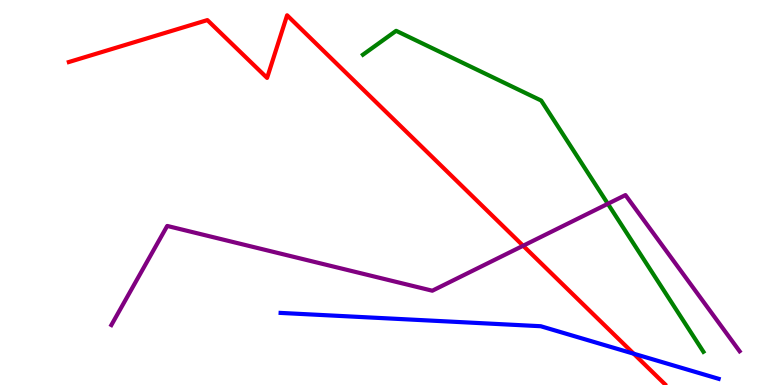[{'lines': ['blue', 'red'], 'intersections': [{'x': 8.18, 'y': 0.813}]}, {'lines': ['green', 'red'], 'intersections': []}, {'lines': ['purple', 'red'], 'intersections': [{'x': 6.75, 'y': 3.62}]}, {'lines': ['blue', 'green'], 'intersections': []}, {'lines': ['blue', 'purple'], 'intersections': []}, {'lines': ['green', 'purple'], 'intersections': [{'x': 7.84, 'y': 4.71}]}]